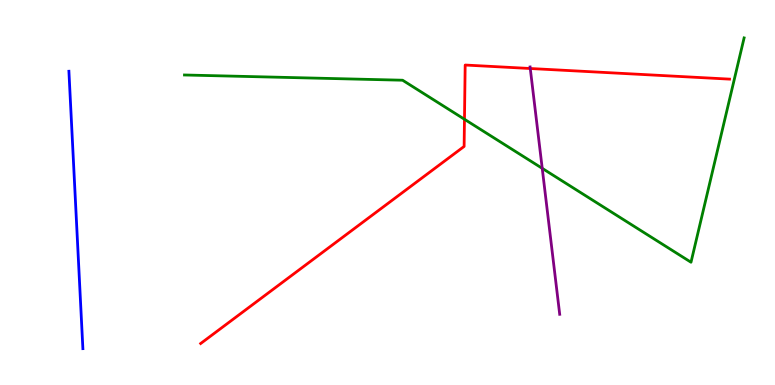[{'lines': ['blue', 'red'], 'intersections': []}, {'lines': ['green', 'red'], 'intersections': [{'x': 5.99, 'y': 6.9}]}, {'lines': ['purple', 'red'], 'intersections': [{'x': 6.84, 'y': 8.22}]}, {'lines': ['blue', 'green'], 'intersections': []}, {'lines': ['blue', 'purple'], 'intersections': []}, {'lines': ['green', 'purple'], 'intersections': [{'x': 7.0, 'y': 5.63}]}]